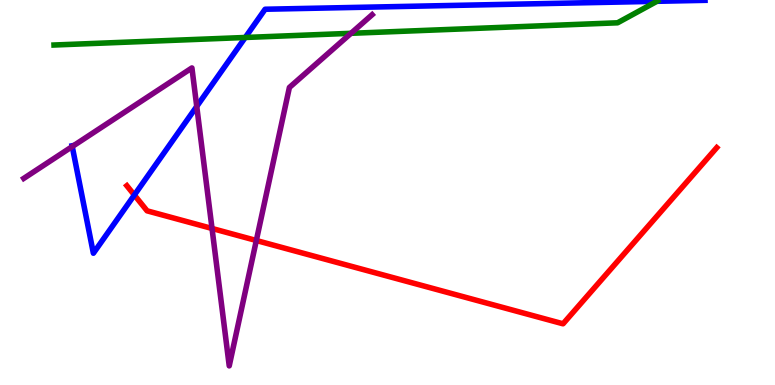[{'lines': ['blue', 'red'], 'intersections': [{'x': 1.73, 'y': 4.93}]}, {'lines': ['green', 'red'], 'intersections': []}, {'lines': ['purple', 'red'], 'intersections': [{'x': 2.74, 'y': 4.07}, {'x': 3.31, 'y': 3.75}]}, {'lines': ['blue', 'green'], 'intersections': [{'x': 3.16, 'y': 9.03}, {'x': 8.48, 'y': 9.97}]}, {'lines': ['blue', 'purple'], 'intersections': [{'x': 0.932, 'y': 6.19}, {'x': 2.54, 'y': 7.24}]}, {'lines': ['green', 'purple'], 'intersections': [{'x': 4.53, 'y': 9.13}]}]